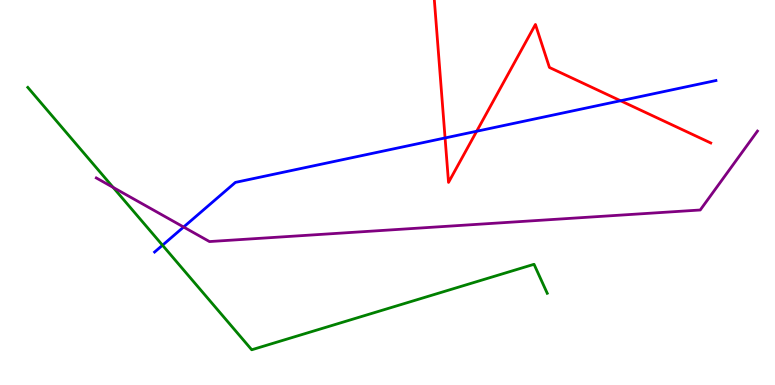[{'lines': ['blue', 'red'], 'intersections': [{'x': 5.74, 'y': 6.42}, {'x': 6.15, 'y': 6.59}, {'x': 8.01, 'y': 7.38}]}, {'lines': ['green', 'red'], 'intersections': []}, {'lines': ['purple', 'red'], 'intersections': []}, {'lines': ['blue', 'green'], 'intersections': [{'x': 2.1, 'y': 3.63}]}, {'lines': ['blue', 'purple'], 'intersections': [{'x': 2.37, 'y': 4.1}]}, {'lines': ['green', 'purple'], 'intersections': [{'x': 1.46, 'y': 5.13}]}]